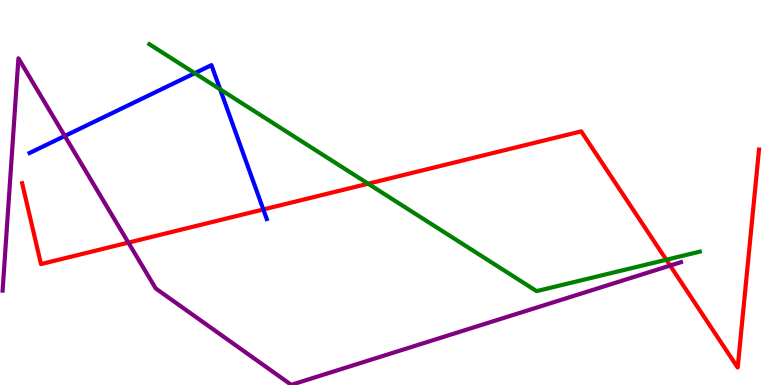[{'lines': ['blue', 'red'], 'intersections': [{'x': 3.4, 'y': 4.56}]}, {'lines': ['green', 'red'], 'intersections': [{'x': 4.75, 'y': 5.23}, {'x': 8.6, 'y': 3.25}]}, {'lines': ['purple', 'red'], 'intersections': [{'x': 1.66, 'y': 3.7}, {'x': 8.65, 'y': 3.1}]}, {'lines': ['blue', 'green'], 'intersections': [{'x': 2.51, 'y': 8.1}, {'x': 2.84, 'y': 7.68}]}, {'lines': ['blue', 'purple'], 'intersections': [{'x': 0.836, 'y': 6.47}]}, {'lines': ['green', 'purple'], 'intersections': []}]